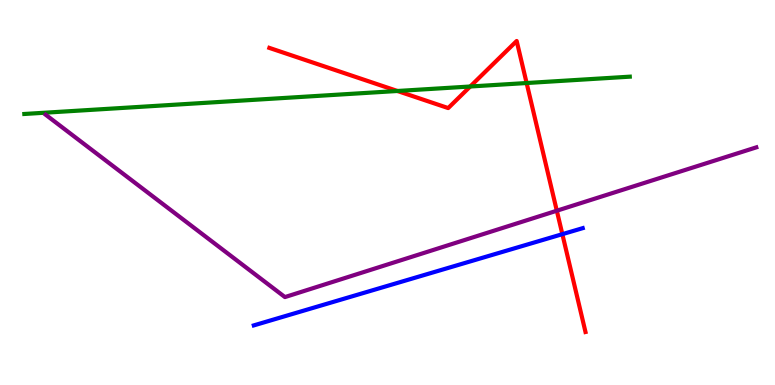[{'lines': ['blue', 'red'], 'intersections': [{'x': 7.26, 'y': 3.92}]}, {'lines': ['green', 'red'], 'intersections': [{'x': 5.13, 'y': 7.64}, {'x': 6.07, 'y': 7.75}, {'x': 6.8, 'y': 7.84}]}, {'lines': ['purple', 'red'], 'intersections': [{'x': 7.18, 'y': 4.53}]}, {'lines': ['blue', 'green'], 'intersections': []}, {'lines': ['blue', 'purple'], 'intersections': []}, {'lines': ['green', 'purple'], 'intersections': []}]